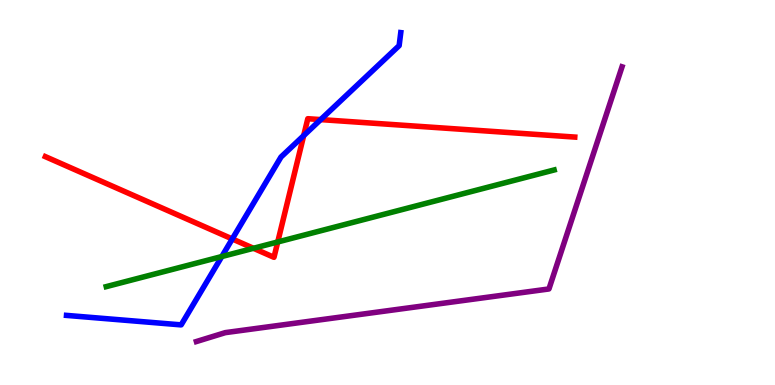[{'lines': ['blue', 'red'], 'intersections': [{'x': 3.0, 'y': 3.79}, {'x': 3.92, 'y': 6.48}, {'x': 4.14, 'y': 6.89}]}, {'lines': ['green', 'red'], 'intersections': [{'x': 3.27, 'y': 3.55}, {'x': 3.58, 'y': 3.72}]}, {'lines': ['purple', 'red'], 'intersections': []}, {'lines': ['blue', 'green'], 'intersections': [{'x': 2.86, 'y': 3.34}]}, {'lines': ['blue', 'purple'], 'intersections': []}, {'lines': ['green', 'purple'], 'intersections': []}]